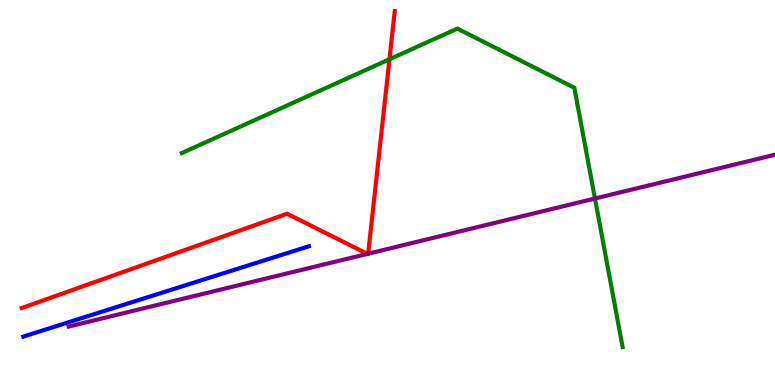[{'lines': ['blue', 'red'], 'intersections': []}, {'lines': ['green', 'red'], 'intersections': [{'x': 5.03, 'y': 8.46}]}, {'lines': ['purple', 'red'], 'intersections': [{'x': 4.74, 'y': 3.41}, {'x': 4.75, 'y': 3.41}]}, {'lines': ['blue', 'green'], 'intersections': []}, {'lines': ['blue', 'purple'], 'intersections': []}, {'lines': ['green', 'purple'], 'intersections': [{'x': 7.68, 'y': 4.84}]}]